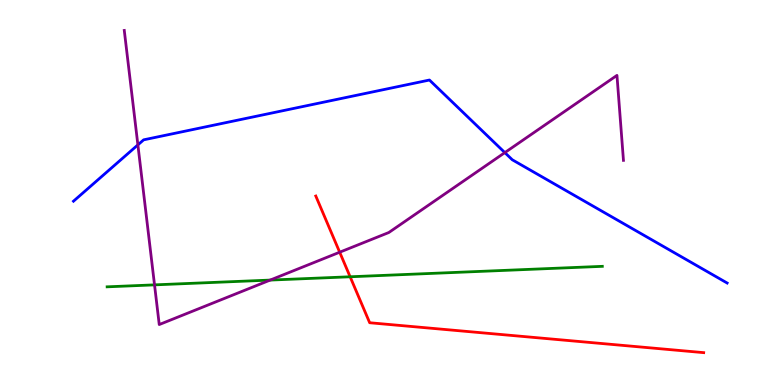[{'lines': ['blue', 'red'], 'intersections': []}, {'lines': ['green', 'red'], 'intersections': [{'x': 4.52, 'y': 2.81}]}, {'lines': ['purple', 'red'], 'intersections': [{'x': 4.38, 'y': 3.45}]}, {'lines': ['blue', 'green'], 'intersections': []}, {'lines': ['blue', 'purple'], 'intersections': [{'x': 1.78, 'y': 6.24}, {'x': 6.51, 'y': 6.04}]}, {'lines': ['green', 'purple'], 'intersections': [{'x': 1.99, 'y': 2.6}, {'x': 3.49, 'y': 2.73}]}]